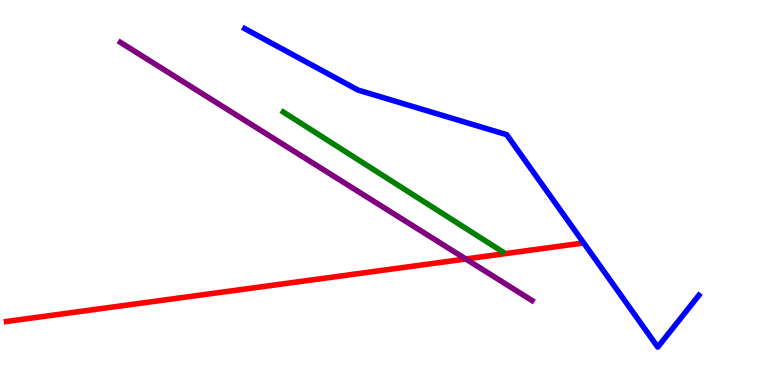[{'lines': ['blue', 'red'], 'intersections': []}, {'lines': ['green', 'red'], 'intersections': []}, {'lines': ['purple', 'red'], 'intersections': [{'x': 6.01, 'y': 3.27}]}, {'lines': ['blue', 'green'], 'intersections': []}, {'lines': ['blue', 'purple'], 'intersections': []}, {'lines': ['green', 'purple'], 'intersections': []}]